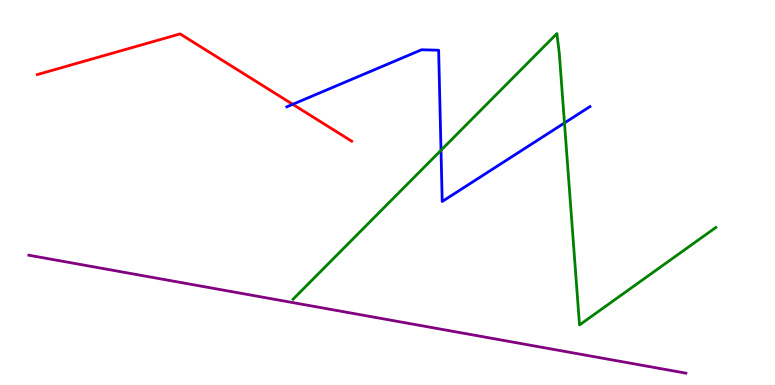[{'lines': ['blue', 'red'], 'intersections': [{'x': 3.78, 'y': 7.29}]}, {'lines': ['green', 'red'], 'intersections': []}, {'lines': ['purple', 'red'], 'intersections': []}, {'lines': ['blue', 'green'], 'intersections': [{'x': 5.69, 'y': 6.1}, {'x': 7.28, 'y': 6.81}]}, {'lines': ['blue', 'purple'], 'intersections': []}, {'lines': ['green', 'purple'], 'intersections': []}]